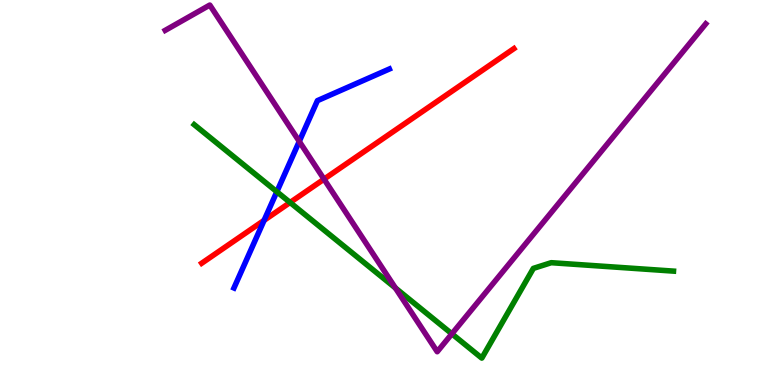[{'lines': ['blue', 'red'], 'intersections': [{'x': 3.41, 'y': 4.28}]}, {'lines': ['green', 'red'], 'intersections': [{'x': 3.74, 'y': 4.74}]}, {'lines': ['purple', 'red'], 'intersections': [{'x': 4.18, 'y': 5.35}]}, {'lines': ['blue', 'green'], 'intersections': [{'x': 3.57, 'y': 5.02}]}, {'lines': ['blue', 'purple'], 'intersections': [{'x': 3.86, 'y': 6.33}]}, {'lines': ['green', 'purple'], 'intersections': [{'x': 5.1, 'y': 2.52}, {'x': 5.83, 'y': 1.33}]}]